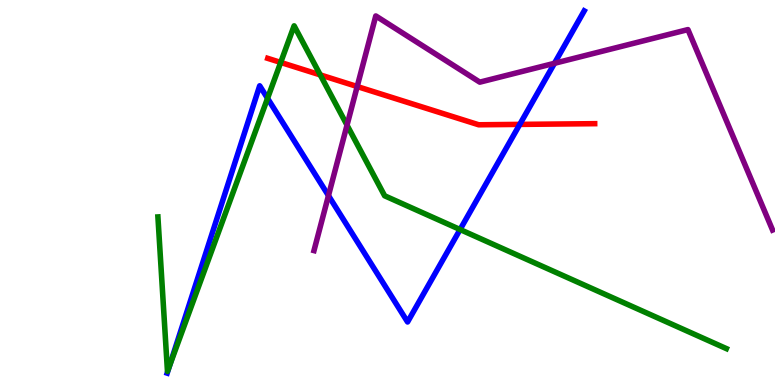[{'lines': ['blue', 'red'], 'intersections': [{'x': 6.71, 'y': 6.77}]}, {'lines': ['green', 'red'], 'intersections': [{'x': 3.62, 'y': 8.38}, {'x': 4.13, 'y': 8.05}]}, {'lines': ['purple', 'red'], 'intersections': [{'x': 4.61, 'y': 7.75}]}, {'lines': ['blue', 'green'], 'intersections': [{'x': 2.19, 'y': 0.503}, {'x': 3.45, 'y': 7.45}, {'x': 5.94, 'y': 4.04}]}, {'lines': ['blue', 'purple'], 'intersections': [{'x': 4.24, 'y': 4.92}, {'x': 7.15, 'y': 8.36}]}, {'lines': ['green', 'purple'], 'intersections': [{'x': 4.48, 'y': 6.75}]}]